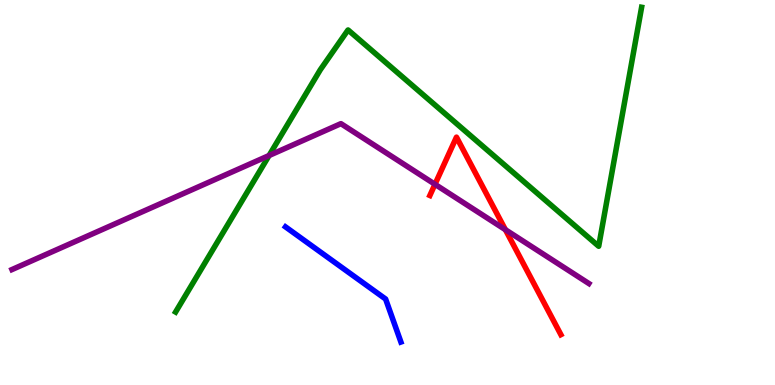[{'lines': ['blue', 'red'], 'intersections': []}, {'lines': ['green', 'red'], 'intersections': []}, {'lines': ['purple', 'red'], 'intersections': [{'x': 5.61, 'y': 5.21}, {'x': 6.52, 'y': 4.03}]}, {'lines': ['blue', 'green'], 'intersections': []}, {'lines': ['blue', 'purple'], 'intersections': []}, {'lines': ['green', 'purple'], 'intersections': [{'x': 3.47, 'y': 5.96}]}]